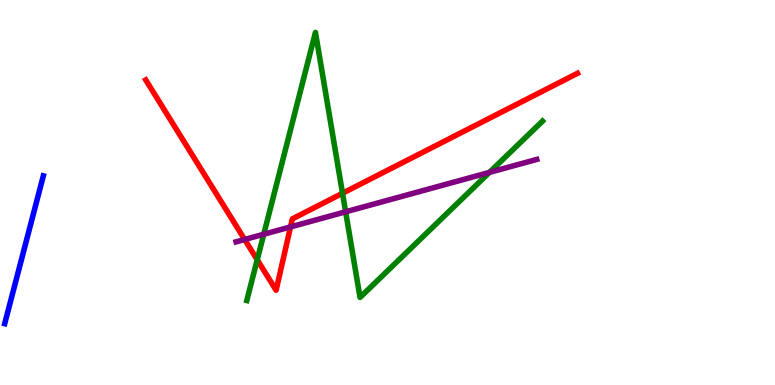[{'lines': ['blue', 'red'], 'intersections': []}, {'lines': ['green', 'red'], 'intersections': [{'x': 3.32, 'y': 3.25}, {'x': 4.42, 'y': 4.98}]}, {'lines': ['purple', 'red'], 'intersections': [{'x': 3.16, 'y': 3.78}, {'x': 3.75, 'y': 4.11}]}, {'lines': ['blue', 'green'], 'intersections': []}, {'lines': ['blue', 'purple'], 'intersections': []}, {'lines': ['green', 'purple'], 'intersections': [{'x': 3.4, 'y': 3.92}, {'x': 4.46, 'y': 4.5}, {'x': 6.32, 'y': 5.52}]}]